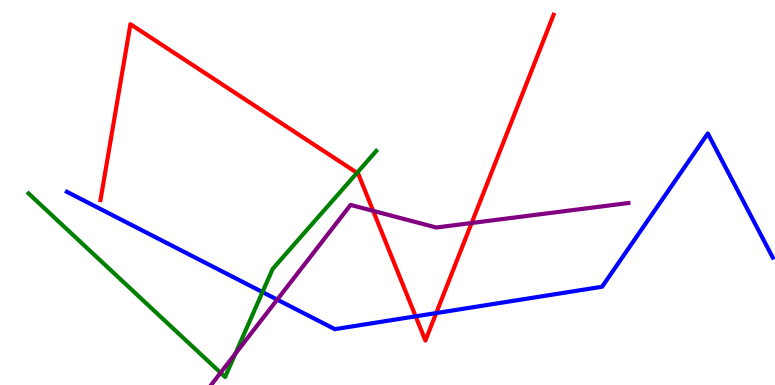[{'lines': ['blue', 'red'], 'intersections': [{'x': 5.36, 'y': 1.78}, {'x': 5.63, 'y': 1.87}]}, {'lines': ['green', 'red'], 'intersections': [{'x': 4.61, 'y': 5.51}]}, {'lines': ['purple', 'red'], 'intersections': [{'x': 4.81, 'y': 4.52}, {'x': 6.09, 'y': 4.21}]}, {'lines': ['blue', 'green'], 'intersections': [{'x': 3.39, 'y': 2.41}]}, {'lines': ['blue', 'purple'], 'intersections': [{'x': 3.58, 'y': 2.22}]}, {'lines': ['green', 'purple'], 'intersections': [{'x': 2.85, 'y': 0.318}, {'x': 3.04, 'y': 0.813}]}]